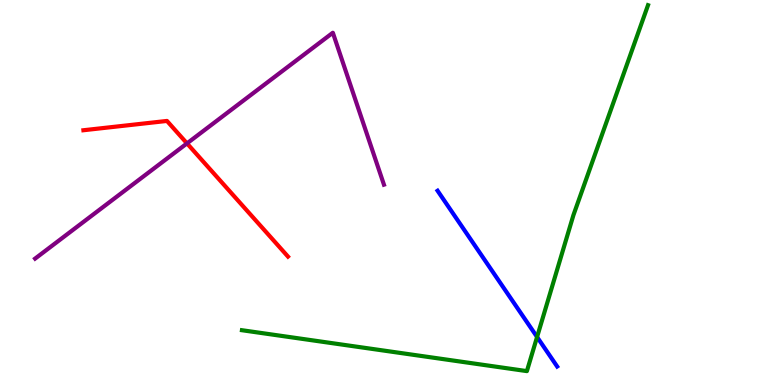[{'lines': ['blue', 'red'], 'intersections': []}, {'lines': ['green', 'red'], 'intersections': []}, {'lines': ['purple', 'red'], 'intersections': [{'x': 2.41, 'y': 6.28}]}, {'lines': ['blue', 'green'], 'intersections': [{'x': 6.93, 'y': 1.25}]}, {'lines': ['blue', 'purple'], 'intersections': []}, {'lines': ['green', 'purple'], 'intersections': []}]